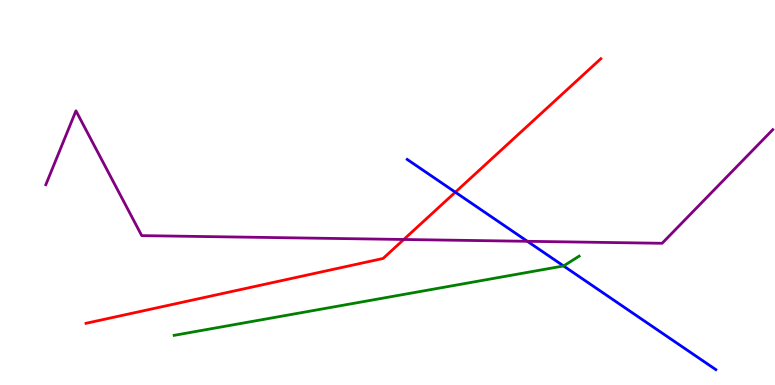[{'lines': ['blue', 'red'], 'intersections': [{'x': 5.88, 'y': 5.01}]}, {'lines': ['green', 'red'], 'intersections': []}, {'lines': ['purple', 'red'], 'intersections': [{'x': 5.21, 'y': 3.78}]}, {'lines': ['blue', 'green'], 'intersections': [{'x': 7.27, 'y': 3.09}]}, {'lines': ['blue', 'purple'], 'intersections': [{'x': 6.81, 'y': 3.73}]}, {'lines': ['green', 'purple'], 'intersections': []}]